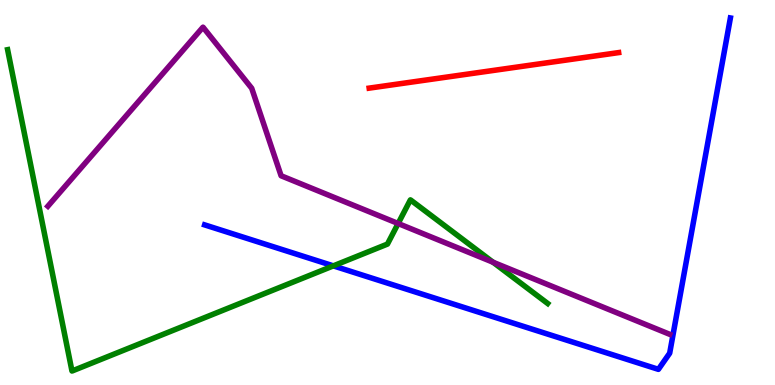[{'lines': ['blue', 'red'], 'intersections': []}, {'lines': ['green', 'red'], 'intersections': []}, {'lines': ['purple', 'red'], 'intersections': []}, {'lines': ['blue', 'green'], 'intersections': [{'x': 4.3, 'y': 3.09}]}, {'lines': ['blue', 'purple'], 'intersections': []}, {'lines': ['green', 'purple'], 'intersections': [{'x': 5.14, 'y': 4.19}, {'x': 6.36, 'y': 3.19}]}]